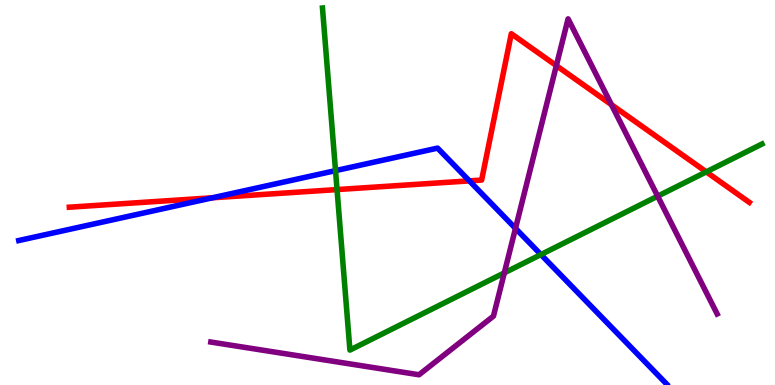[{'lines': ['blue', 'red'], 'intersections': [{'x': 2.74, 'y': 4.86}, {'x': 6.06, 'y': 5.3}]}, {'lines': ['green', 'red'], 'intersections': [{'x': 4.35, 'y': 5.08}, {'x': 9.11, 'y': 5.54}]}, {'lines': ['purple', 'red'], 'intersections': [{'x': 7.18, 'y': 8.3}, {'x': 7.89, 'y': 7.28}]}, {'lines': ['blue', 'green'], 'intersections': [{'x': 4.33, 'y': 5.57}, {'x': 6.98, 'y': 3.39}]}, {'lines': ['blue', 'purple'], 'intersections': [{'x': 6.65, 'y': 4.07}]}, {'lines': ['green', 'purple'], 'intersections': [{'x': 6.51, 'y': 2.91}, {'x': 8.49, 'y': 4.9}]}]